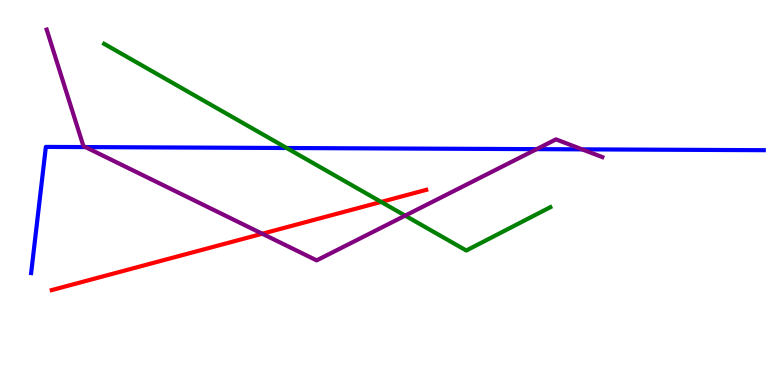[{'lines': ['blue', 'red'], 'intersections': []}, {'lines': ['green', 'red'], 'intersections': [{'x': 4.92, 'y': 4.76}]}, {'lines': ['purple', 'red'], 'intersections': [{'x': 3.38, 'y': 3.93}]}, {'lines': ['blue', 'green'], 'intersections': [{'x': 3.7, 'y': 6.16}]}, {'lines': ['blue', 'purple'], 'intersections': [{'x': 1.1, 'y': 6.18}, {'x': 6.92, 'y': 6.13}, {'x': 7.51, 'y': 6.12}]}, {'lines': ['green', 'purple'], 'intersections': [{'x': 5.23, 'y': 4.4}]}]